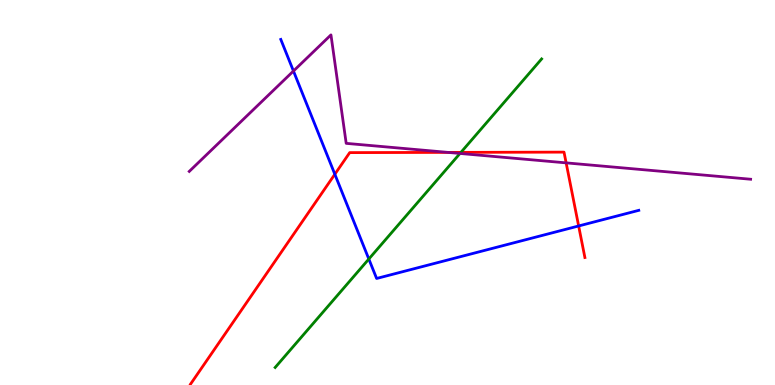[{'lines': ['blue', 'red'], 'intersections': [{'x': 4.32, 'y': 5.47}, {'x': 7.47, 'y': 4.13}]}, {'lines': ['green', 'red'], 'intersections': [{'x': 5.95, 'y': 6.04}]}, {'lines': ['purple', 'red'], 'intersections': [{'x': 5.78, 'y': 6.04}, {'x': 7.31, 'y': 5.77}]}, {'lines': ['blue', 'green'], 'intersections': [{'x': 4.76, 'y': 3.27}]}, {'lines': ['blue', 'purple'], 'intersections': [{'x': 3.79, 'y': 8.16}]}, {'lines': ['green', 'purple'], 'intersections': [{'x': 5.94, 'y': 6.01}]}]